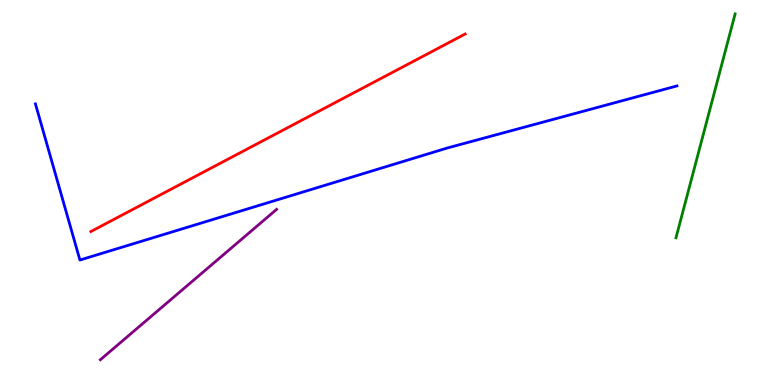[{'lines': ['blue', 'red'], 'intersections': []}, {'lines': ['green', 'red'], 'intersections': []}, {'lines': ['purple', 'red'], 'intersections': []}, {'lines': ['blue', 'green'], 'intersections': []}, {'lines': ['blue', 'purple'], 'intersections': []}, {'lines': ['green', 'purple'], 'intersections': []}]